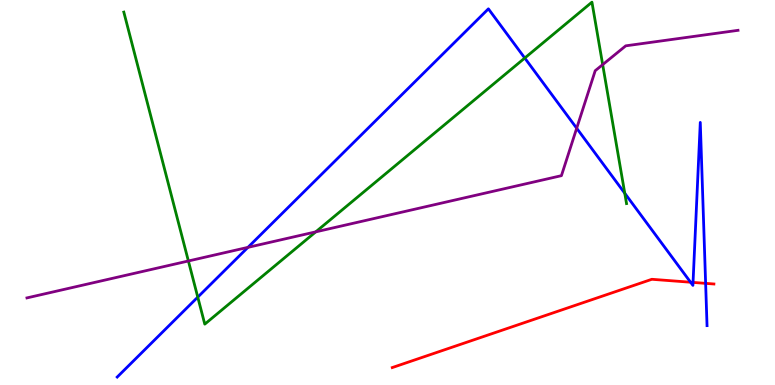[{'lines': ['blue', 'red'], 'intersections': [{'x': 8.91, 'y': 2.67}, {'x': 8.94, 'y': 2.66}, {'x': 9.1, 'y': 2.64}]}, {'lines': ['green', 'red'], 'intersections': []}, {'lines': ['purple', 'red'], 'intersections': []}, {'lines': ['blue', 'green'], 'intersections': [{'x': 2.55, 'y': 2.28}, {'x': 6.77, 'y': 8.49}, {'x': 8.06, 'y': 4.98}]}, {'lines': ['blue', 'purple'], 'intersections': [{'x': 3.2, 'y': 3.58}, {'x': 7.44, 'y': 6.67}]}, {'lines': ['green', 'purple'], 'intersections': [{'x': 2.43, 'y': 3.22}, {'x': 4.07, 'y': 3.98}, {'x': 7.78, 'y': 8.32}]}]